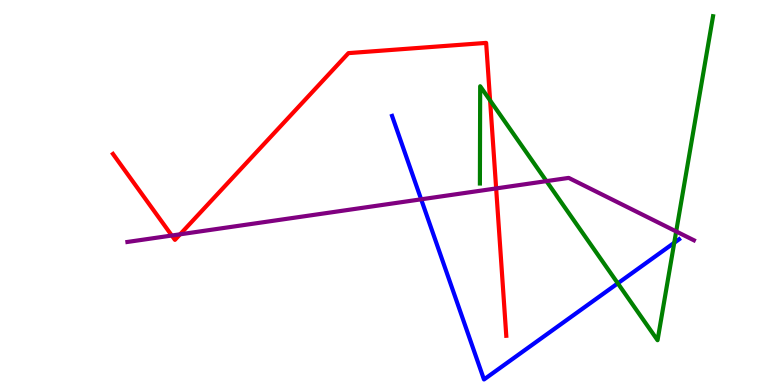[{'lines': ['blue', 'red'], 'intersections': []}, {'lines': ['green', 'red'], 'intersections': [{'x': 6.32, 'y': 7.39}]}, {'lines': ['purple', 'red'], 'intersections': [{'x': 2.22, 'y': 3.88}, {'x': 2.32, 'y': 3.91}, {'x': 6.4, 'y': 5.11}]}, {'lines': ['blue', 'green'], 'intersections': [{'x': 7.97, 'y': 2.64}, {'x': 8.7, 'y': 3.69}]}, {'lines': ['blue', 'purple'], 'intersections': [{'x': 5.43, 'y': 4.82}]}, {'lines': ['green', 'purple'], 'intersections': [{'x': 7.05, 'y': 5.3}, {'x': 8.72, 'y': 3.99}]}]